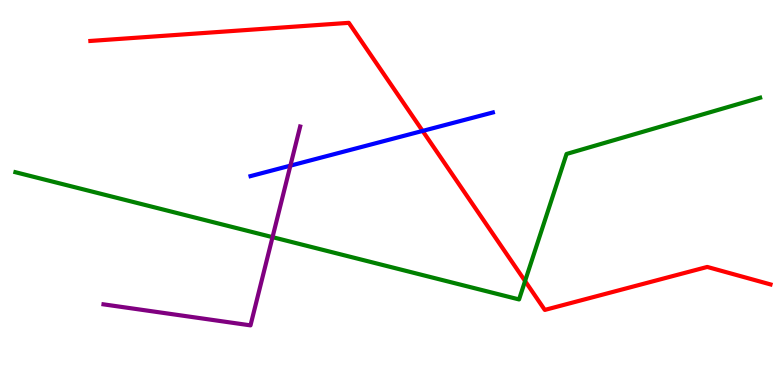[{'lines': ['blue', 'red'], 'intersections': [{'x': 5.45, 'y': 6.6}]}, {'lines': ['green', 'red'], 'intersections': [{'x': 6.78, 'y': 2.7}]}, {'lines': ['purple', 'red'], 'intersections': []}, {'lines': ['blue', 'green'], 'intersections': []}, {'lines': ['blue', 'purple'], 'intersections': [{'x': 3.75, 'y': 5.7}]}, {'lines': ['green', 'purple'], 'intersections': [{'x': 3.52, 'y': 3.84}]}]